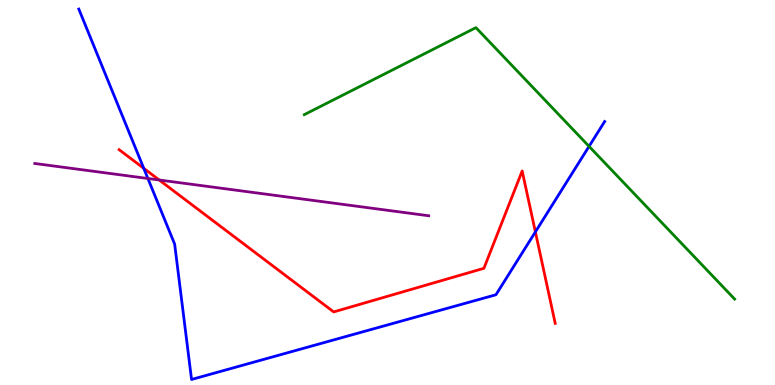[{'lines': ['blue', 'red'], 'intersections': [{'x': 1.85, 'y': 5.63}, {'x': 6.91, 'y': 3.98}]}, {'lines': ['green', 'red'], 'intersections': []}, {'lines': ['purple', 'red'], 'intersections': [{'x': 2.05, 'y': 5.32}]}, {'lines': ['blue', 'green'], 'intersections': [{'x': 7.6, 'y': 6.2}]}, {'lines': ['blue', 'purple'], 'intersections': [{'x': 1.91, 'y': 5.36}]}, {'lines': ['green', 'purple'], 'intersections': []}]